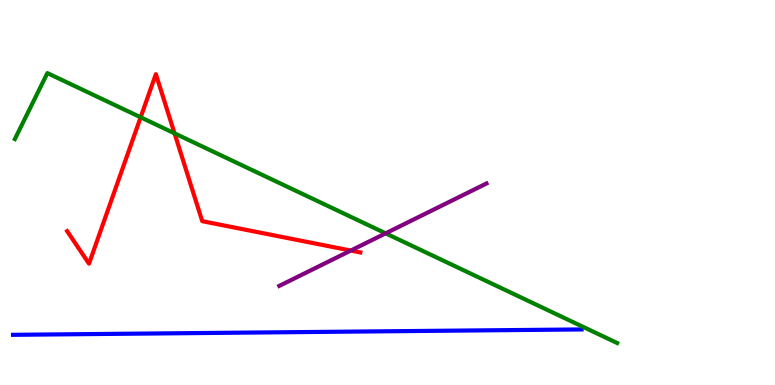[{'lines': ['blue', 'red'], 'intersections': []}, {'lines': ['green', 'red'], 'intersections': [{'x': 1.81, 'y': 6.95}, {'x': 2.25, 'y': 6.54}]}, {'lines': ['purple', 'red'], 'intersections': [{'x': 4.53, 'y': 3.49}]}, {'lines': ['blue', 'green'], 'intersections': []}, {'lines': ['blue', 'purple'], 'intersections': []}, {'lines': ['green', 'purple'], 'intersections': [{'x': 4.98, 'y': 3.94}]}]